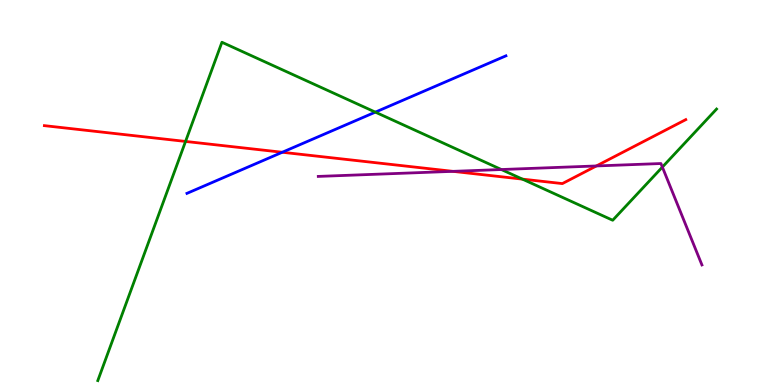[{'lines': ['blue', 'red'], 'intersections': [{'x': 3.64, 'y': 6.05}]}, {'lines': ['green', 'red'], 'intersections': [{'x': 2.39, 'y': 6.33}, {'x': 6.74, 'y': 5.35}]}, {'lines': ['purple', 'red'], 'intersections': [{'x': 5.84, 'y': 5.55}, {'x': 7.7, 'y': 5.69}]}, {'lines': ['blue', 'green'], 'intersections': [{'x': 4.84, 'y': 7.09}]}, {'lines': ['blue', 'purple'], 'intersections': []}, {'lines': ['green', 'purple'], 'intersections': [{'x': 6.47, 'y': 5.6}, {'x': 8.55, 'y': 5.66}]}]